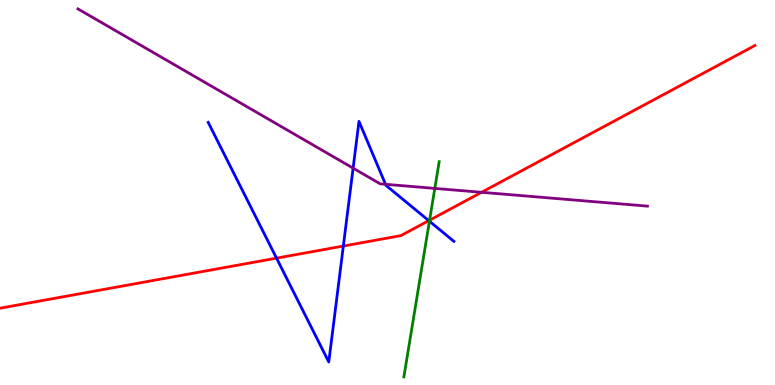[{'lines': ['blue', 'red'], 'intersections': [{'x': 3.57, 'y': 3.29}, {'x': 4.43, 'y': 3.61}, {'x': 5.53, 'y': 4.27}]}, {'lines': ['green', 'red'], 'intersections': [{'x': 5.54, 'y': 4.28}]}, {'lines': ['purple', 'red'], 'intersections': [{'x': 6.21, 'y': 5.01}]}, {'lines': ['blue', 'green'], 'intersections': [{'x': 5.54, 'y': 4.25}]}, {'lines': ['blue', 'purple'], 'intersections': [{'x': 4.56, 'y': 5.63}, {'x': 4.97, 'y': 5.21}]}, {'lines': ['green', 'purple'], 'intersections': [{'x': 5.61, 'y': 5.11}]}]